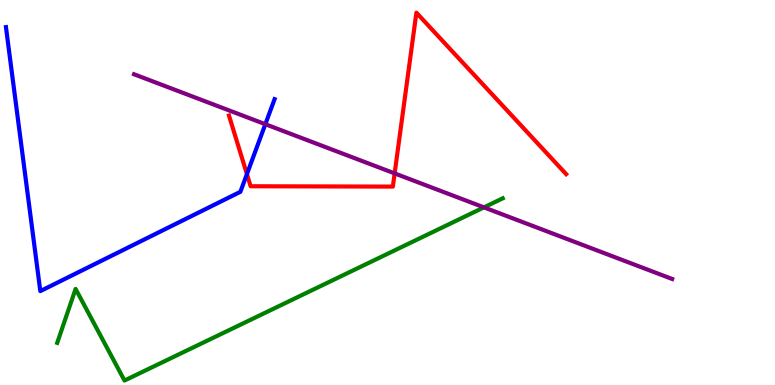[{'lines': ['blue', 'red'], 'intersections': [{'x': 3.19, 'y': 5.48}]}, {'lines': ['green', 'red'], 'intersections': []}, {'lines': ['purple', 'red'], 'intersections': [{'x': 5.09, 'y': 5.5}]}, {'lines': ['blue', 'green'], 'intersections': []}, {'lines': ['blue', 'purple'], 'intersections': [{'x': 3.42, 'y': 6.77}]}, {'lines': ['green', 'purple'], 'intersections': [{'x': 6.24, 'y': 4.61}]}]